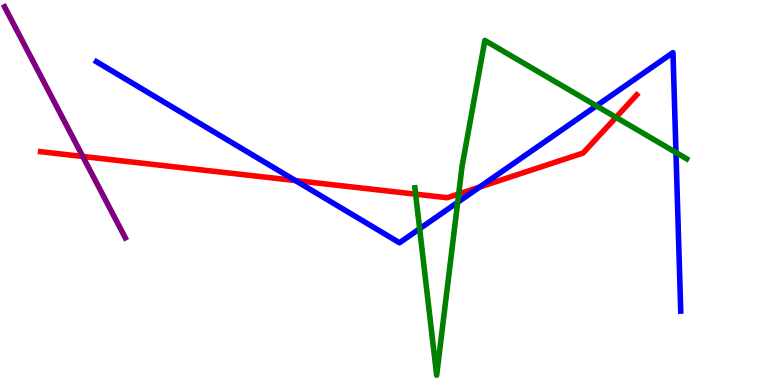[{'lines': ['blue', 'red'], 'intersections': [{'x': 3.81, 'y': 5.31}, {'x': 6.19, 'y': 5.14}]}, {'lines': ['green', 'red'], 'intersections': [{'x': 5.36, 'y': 4.96}, {'x': 5.92, 'y': 4.96}, {'x': 7.95, 'y': 6.95}]}, {'lines': ['purple', 'red'], 'intersections': [{'x': 1.07, 'y': 5.94}]}, {'lines': ['blue', 'green'], 'intersections': [{'x': 5.41, 'y': 4.06}, {'x': 5.91, 'y': 4.75}, {'x': 7.7, 'y': 7.25}, {'x': 8.72, 'y': 6.04}]}, {'lines': ['blue', 'purple'], 'intersections': []}, {'lines': ['green', 'purple'], 'intersections': []}]